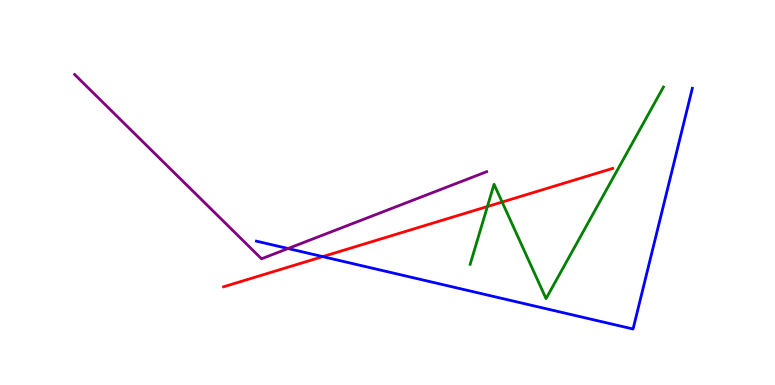[{'lines': ['blue', 'red'], 'intersections': [{'x': 4.16, 'y': 3.33}]}, {'lines': ['green', 'red'], 'intersections': [{'x': 6.29, 'y': 4.64}, {'x': 6.48, 'y': 4.75}]}, {'lines': ['purple', 'red'], 'intersections': []}, {'lines': ['blue', 'green'], 'intersections': []}, {'lines': ['blue', 'purple'], 'intersections': [{'x': 3.72, 'y': 3.54}]}, {'lines': ['green', 'purple'], 'intersections': []}]